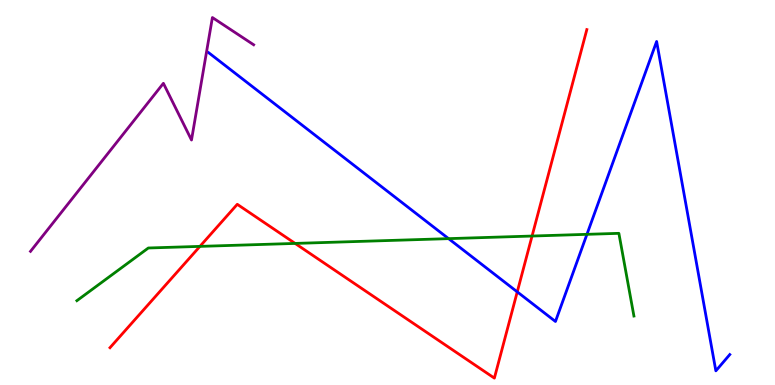[{'lines': ['blue', 'red'], 'intersections': [{'x': 6.67, 'y': 2.42}]}, {'lines': ['green', 'red'], 'intersections': [{'x': 2.58, 'y': 3.6}, {'x': 3.81, 'y': 3.68}, {'x': 6.87, 'y': 3.87}]}, {'lines': ['purple', 'red'], 'intersections': []}, {'lines': ['blue', 'green'], 'intersections': [{'x': 5.79, 'y': 3.8}, {'x': 7.57, 'y': 3.91}]}, {'lines': ['blue', 'purple'], 'intersections': []}, {'lines': ['green', 'purple'], 'intersections': []}]